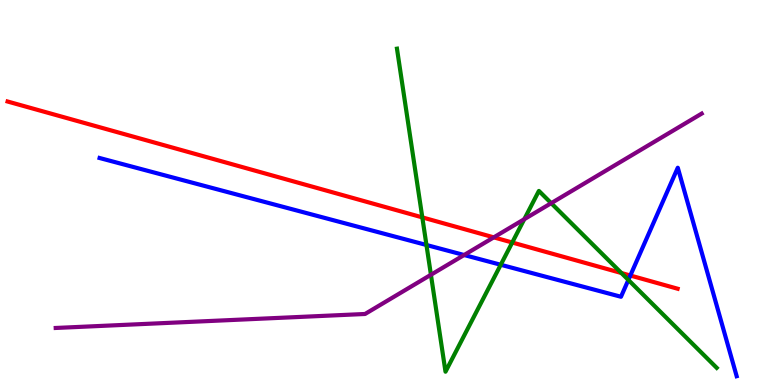[{'lines': ['blue', 'red'], 'intersections': [{'x': 8.13, 'y': 2.84}]}, {'lines': ['green', 'red'], 'intersections': [{'x': 5.45, 'y': 4.35}, {'x': 6.61, 'y': 3.7}, {'x': 8.02, 'y': 2.91}]}, {'lines': ['purple', 'red'], 'intersections': [{'x': 6.37, 'y': 3.83}]}, {'lines': ['blue', 'green'], 'intersections': [{'x': 5.5, 'y': 3.64}, {'x': 6.46, 'y': 3.12}, {'x': 8.11, 'y': 2.73}]}, {'lines': ['blue', 'purple'], 'intersections': [{'x': 5.99, 'y': 3.38}]}, {'lines': ['green', 'purple'], 'intersections': [{'x': 5.56, 'y': 2.86}, {'x': 6.76, 'y': 4.31}, {'x': 7.11, 'y': 4.72}]}]